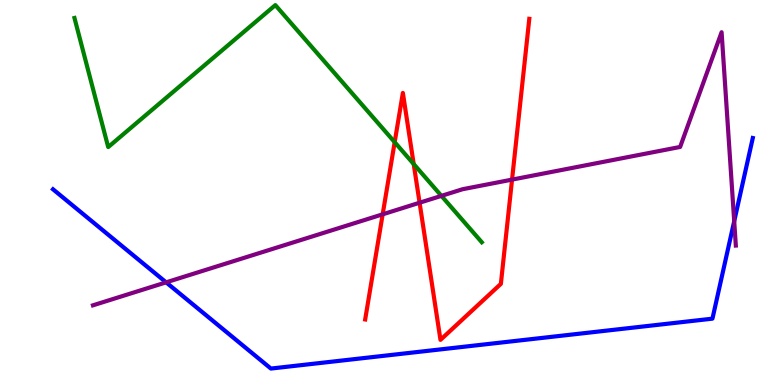[{'lines': ['blue', 'red'], 'intersections': []}, {'lines': ['green', 'red'], 'intersections': [{'x': 5.09, 'y': 6.31}, {'x': 5.34, 'y': 5.74}]}, {'lines': ['purple', 'red'], 'intersections': [{'x': 4.94, 'y': 4.43}, {'x': 5.41, 'y': 4.73}, {'x': 6.61, 'y': 5.33}]}, {'lines': ['blue', 'green'], 'intersections': []}, {'lines': ['blue', 'purple'], 'intersections': [{'x': 2.14, 'y': 2.67}, {'x': 9.47, 'y': 4.25}]}, {'lines': ['green', 'purple'], 'intersections': [{'x': 5.7, 'y': 4.91}]}]